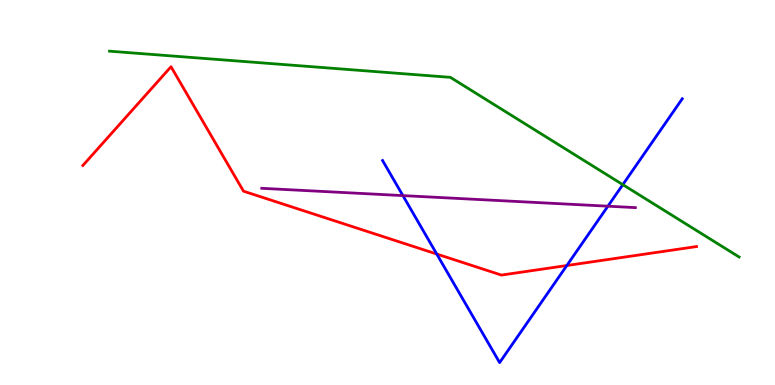[{'lines': ['blue', 'red'], 'intersections': [{'x': 5.64, 'y': 3.4}, {'x': 7.31, 'y': 3.1}]}, {'lines': ['green', 'red'], 'intersections': []}, {'lines': ['purple', 'red'], 'intersections': []}, {'lines': ['blue', 'green'], 'intersections': [{'x': 8.04, 'y': 5.2}]}, {'lines': ['blue', 'purple'], 'intersections': [{'x': 5.2, 'y': 4.92}, {'x': 7.84, 'y': 4.64}]}, {'lines': ['green', 'purple'], 'intersections': []}]